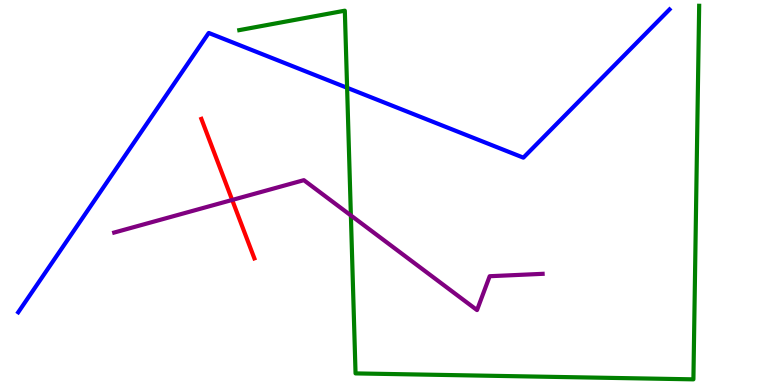[{'lines': ['blue', 'red'], 'intersections': []}, {'lines': ['green', 'red'], 'intersections': []}, {'lines': ['purple', 'red'], 'intersections': [{'x': 3.0, 'y': 4.81}]}, {'lines': ['blue', 'green'], 'intersections': [{'x': 4.48, 'y': 7.72}]}, {'lines': ['blue', 'purple'], 'intersections': []}, {'lines': ['green', 'purple'], 'intersections': [{'x': 4.53, 'y': 4.4}]}]